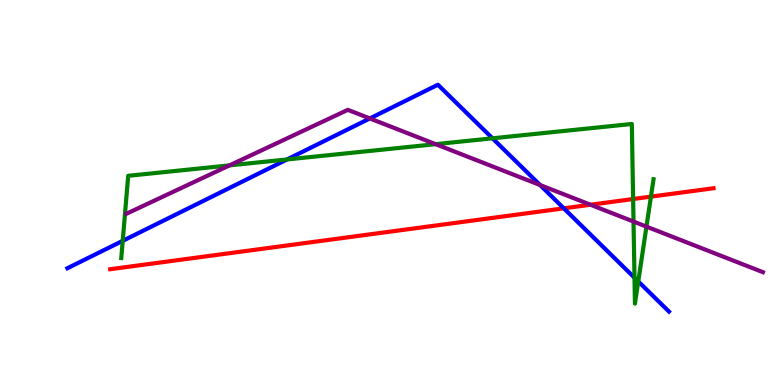[{'lines': ['blue', 'red'], 'intersections': [{'x': 7.27, 'y': 4.59}]}, {'lines': ['green', 'red'], 'intersections': [{'x': 8.17, 'y': 4.83}, {'x': 8.4, 'y': 4.89}]}, {'lines': ['purple', 'red'], 'intersections': [{'x': 7.62, 'y': 4.68}]}, {'lines': ['blue', 'green'], 'intersections': [{'x': 1.58, 'y': 3.74}, {'x': 3.7, 'y': 5.86}, {'x': 6.35, 'y': 6.41}, {'x': 8.19, 'y': 2.79}, {'x': 8.24, 'y': 2.69}]}, {'lines': ['blue', 'purple'], 'intersections': [{'x': 4.77, 'y': 6.92}, {'x': 6.97, 'y': 5.19}]}, {'lines': ['green', 'purple'], 'intersections': [{'x': 2.96, 'y': 5.7}, {'x': 5.62, 'y': 6.26}, {'x': 8.17, 'y': 4.25}, {'x': 8.34, 'y': 4.11}]}]